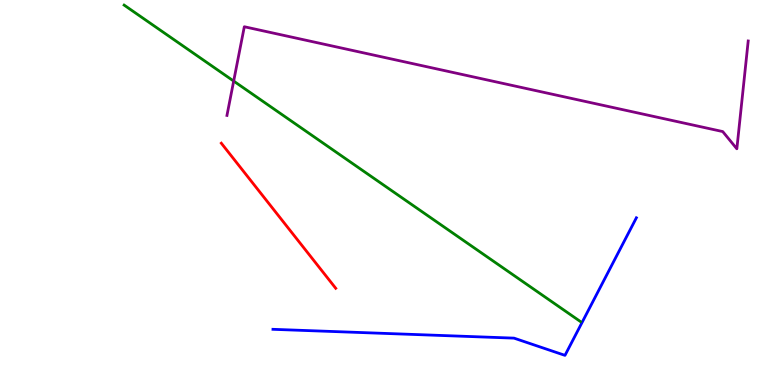[{'lines': ['blue', 'red'], 'intersections': []}, {'lines': ['green', 'red'], 'intersections': []}, {'lines': ['purple', 'red'], 'intersections': []}, {'lines': ['blue', 'green'], 'intersections': []}, {'lines': ['blue', 'purple'], 'intersections': []}, {'lines': ['green', 'purple'], 'intersections': [{'x': 3.02, 'y': 7.89}]}]